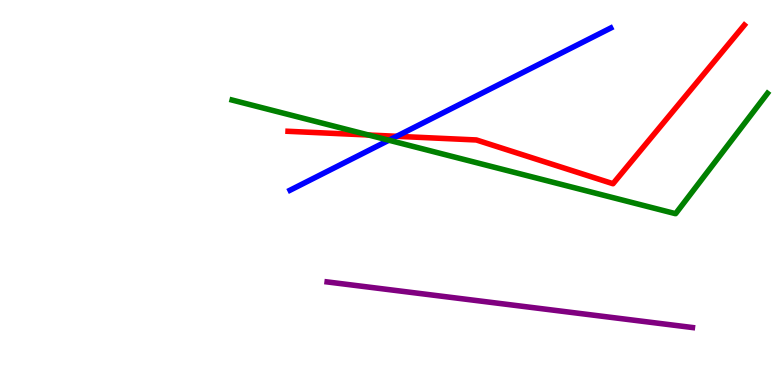[{'lines': ['blue', 'red'], 'intersections': [{'x': 5.12, 'y': 6.46}]}, {'lines': ['green', 'red'], 'intersections': [{'x': 4.76, 'y': 6.49}]}, {'lines': ['purple', 'red'], 'intersections': []}, {'lines': ['blue', 'green'], 'intersections': [{'x': 5.02, 'y': 6.36}]}, {'lines': ['blue', 'purple'], 'intersections': []}, {'lines': ['green', 'purple'], 'intersections': []}]